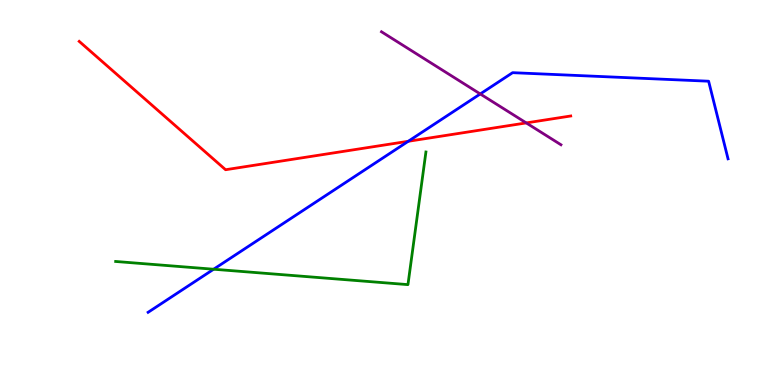[{'lines': ['blue', 'red'], 'intersections': [{'x': 5.27, 'y': 6.33}]}, {'lines': ['green', 'red'], 'intersections': []}, {'lines': ['purple', 'red'], 'intersections': [{'x': 6.79, 'y': 6.81}]}, {'lines': ['blue', 'green'], 'intersections': [{'x': 2.76, 'y': 3.01}]}, {'lines': ['blue', 'purple'], 'intersections': [{'x': 6.2, 'y': 7.56}]}, {'lines': ['green', 'purple'], 'intersections': []}]